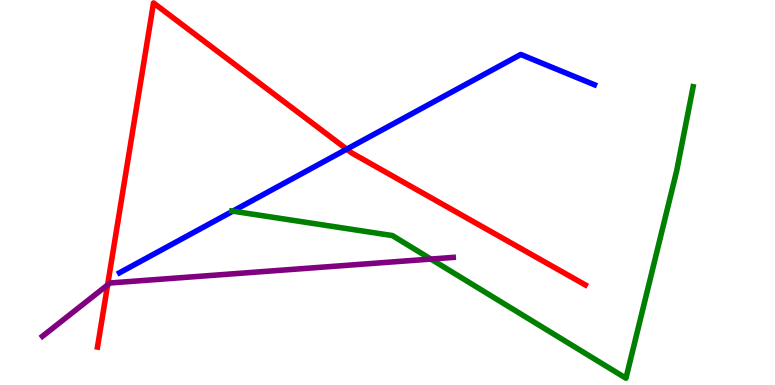[{'lines': ['blue', 'red'], 'intersections': [{'x': 4.47, 'y': 6.13}]}, {'lines': ['green', 'red'], 'intersections': []}, {'lines': ['purple', 'red'], 'intersections': [{'x': 1.39, 'y': 2.6}]}, {'lines': ['blue', 'green'], 'intersections': [{'x': 3.0, 'y': 4.52}]}, {'lines': ['blue', 'purple'], 'intersections': []}, {'lines': ['green', 'purple'], 'intersections': [{'x': 5.56, 'y': 3.27}]}]